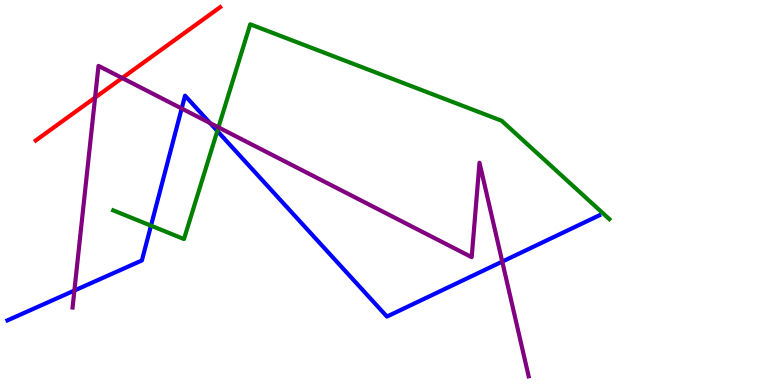[{'lines': ['blue', 'red'], 'intersections': []}, {'lines': ['green', 'red'], 'intersections': []}, {'lines': ['purple', 'red'], 'intersections': [{'x': 1.23, 'y': 7.47}, {'x': 1.58, 'y': 7.97}]}, {'lines': ['blue', 'green'], 'intersections': [{'x': 1.95, 'y': 4.14}, {'x': 2.8, 'y': 6.6}]}, {'lines': ['blue', 'purple'], 'intersections': [{'x': 0.96, 'y': 2.45}, {'x': 2.34, 'y': 7.18}, {'x': 2.71, 'y': 6.8}, {'x': 6.48, 'y': 3.21}]}, {'lines': ['green', 'purple'], 'intersections': [{'x': 2.82, 'y': 6.69}]}]